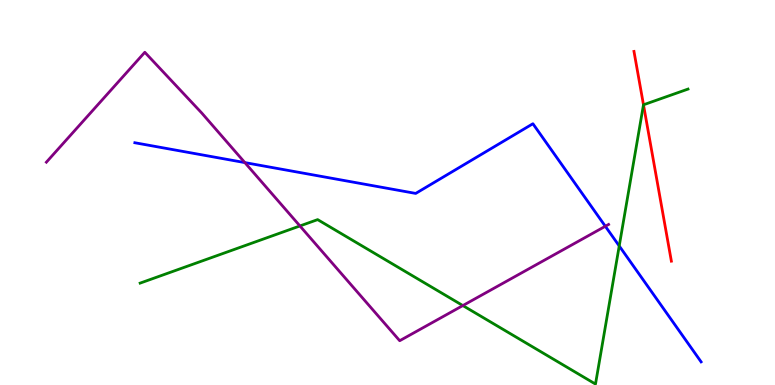[{'lines': ['blue', 'red'], 'intersections': []}, {'lines': ['green', 'red'], 'intersections': [{'x': 8.3, 'y': 7.28}]}, {'lines': ['purple', 'red'], 'intersections': []}, {'lines': ['blue', 'green'], 'intersections': [{'x': 7.99, 'y': 3.61}]}, {'lines': ['blue', 'purple'], 'intersections': [{'x': 3.16, 'y': 5.78}, {'x': 7.81, 'y': 4.12}]}, {'lines': ['green', 'purple'], 'intersections': [{'x': 3.87, 'y': 4.13}, {'x': 5.97, 'y': 2.06}]}]